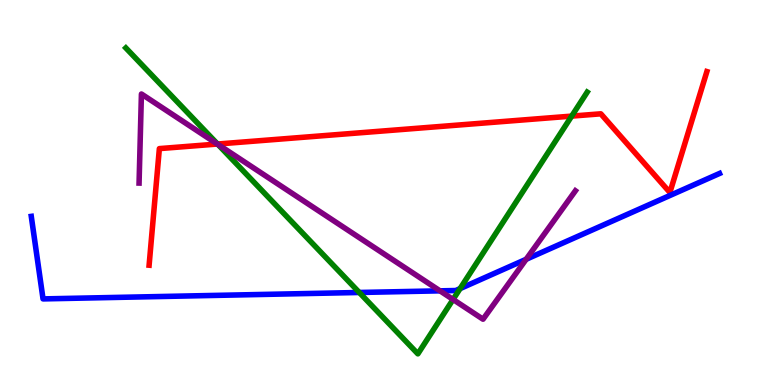[{'lines': ['blue', 'red'], 'intersections': []}, {'lines': ['green', 'red'], 'intersections': [{'x': 2.81, 'y': 6.26}, {'x': 7.38, 'y': 6.98}]}, {'lines': ['purple', 'red'], 'intersections': [{'x': 2.8, 'y': 6.26}]}, {'lines': ['blue', 'green'], 'intersections': [{'x': 4.64, 'y': 2.4}, {'x': 5.94, 'y': 2.5}]}, {'lines': ['blue', 'purple'], 'intersections': [{'x': 5.68, 'y': 2.45}, {'x': 6.79, 'y': 3.27}]}, {'lines': ['green', 'purple'], 'intersections': [{'x': 2.81, 'y': 6.25}, {'x': 5.85, 'y': 2.22}]}]